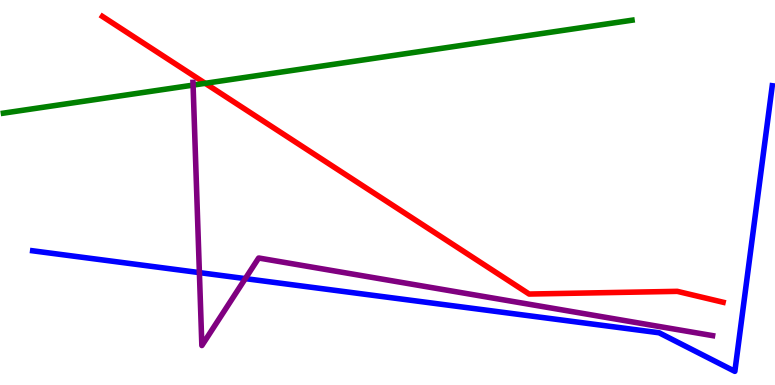[{'lines': ['blue', 'red'], 'intersections': []}, {'lines': ['green', 'red'], 'intersections': [{'x': 2.65, 'y': 7.84}]}, {'lines': ['purple', 'red'], 'intersections': []}, {'lines': ['blue', 'green'], 'intersections': []}, {'lines': ['blue', 'purple'], 'intersections': [{'x': 2.57, 'y': 2.92}, {'x': 3.17, 'y': 2.76}]}, {'lines': ['green', 'purple'], 'intersections': [{'x': 2.49, 'y': 7.79}]}]